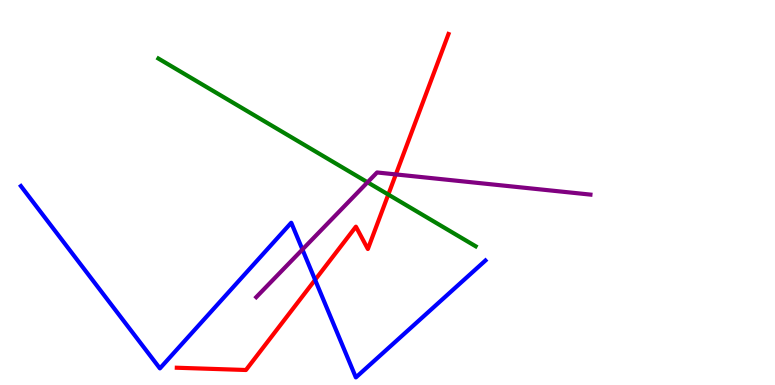[{'lines': ['blue', 'red'], 'intersections': [{'x': 4.07, 'y': 2.73}]}, {'lines': ['green', 'red'], 'intersections': [{'x': 5.01, 'y': 4.95}]}, {'lines': ['purple', 'red'], 'intersections': [{'x': 5.11, 'y': 5.47}]}, {'lines': ['blue', 'green'], 'intersections': []}, {'lines': ['blue', 'purple'], 'intersections': [{'x': 3.9, 'y': 3.52}]}, {'lines': ['green', 'purple'], 'intersections': [{'x': 4.74, 'y': 5.27}]}]